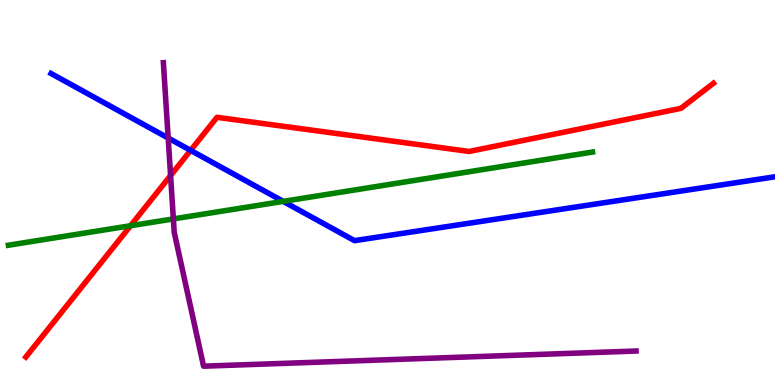[{'lines': ['blue', 'red'], 'intersections': [{'x': 2.46, 'y': 6.09}]}, {'lines': ['green', 'red'], 'intersections': [{'x': 1.68, 'y': 4.14}]}, {'lines': ['purple', 'red'], 'intersections': [{'x': 2.2, 'y': 5.44}]}, {'lines': ['blue', 'green'], 'intersections': [{'x': 3.65, 'y': 4.77}]}, {'lines': ['blue', 'purple'], 'intersections': [{'x': 2.17, 'y': 6.42}]}, {'lines': ['green', 'purple'], 'intersections': [{'x': 2.24, 'y': 4.31}]}]